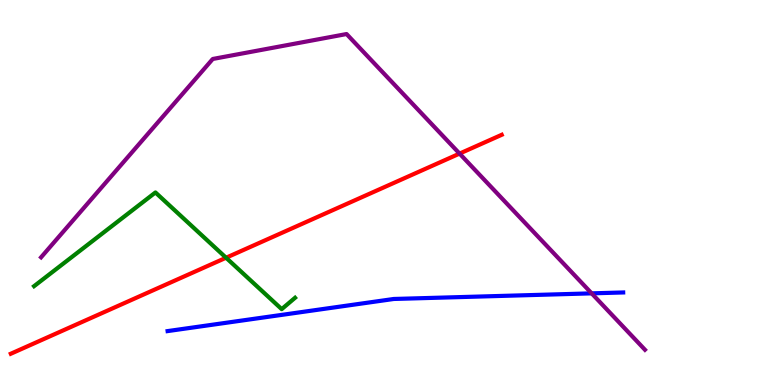[{'lines': ['blue', 'red'], 'intersections': []}, {'lines': ['green', 'red'], 'intersections': [{'x': 2.92, 'y': 3.31}]}, {'lines': ['purple', 'red'], 'intersections': [{'x': 5.93, 'y': 6.01}]}, {'lines': ['blue', 'green'], 'intersections': []}, {'lines': ['blue', 'purple'], 'intersections': [{'x': 7.63, 'y': 2.38}]}, {'lines': ['green', 'purple'], 'intersections': []}]